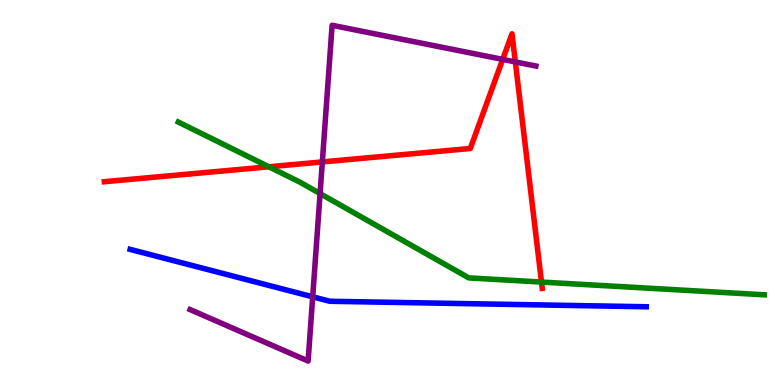[{'lines': ['blue', 'red'], 'intersections': []}, {'lines': ['green', 'red'], 'intersections': [{'x': 3.47, 'y': 5.67}, {'x': 6.99, 'y': 2.67}]}, {'lines': ['purple', 'red'], 'intersections': [{'x': 4.16, 'y': 5.79}, {'x': 6.49, 'y': 8.46}, {'x': 6.65, 'y': 8.39}]}, {'lines': ['blue', 'green'], 'intersections': []}, {'lines': ['blue', 'purple'], 'intersections': [{'x': 4.03, 'y': 2.29}]}, {'lines': ['green', 'purple'], 'intersections': [{'x': 4.13, 'y': 4.97}]}]